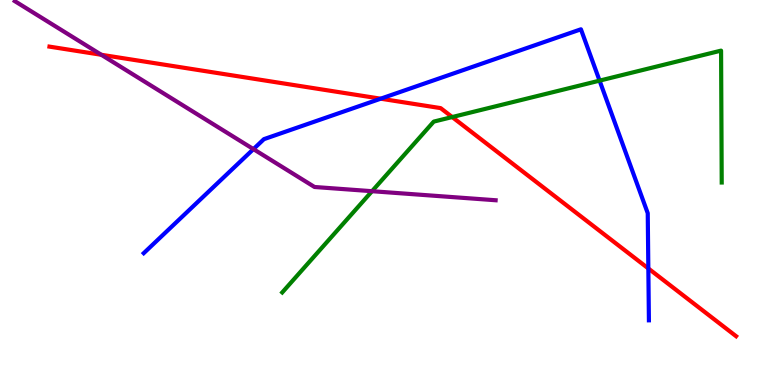[{'lines': ['blue', 'red'], 'intersections': [{'x': 4.91, 'y': 7.44}, {'x': 8.37, 'y': 3.03}]}, {'lines': ['green', 'red'], 'intersections': [{'x': 5.83, 'y': 6.96}]}, {'lines': ['purple', 'red'], 'intersections': [{'x': 1.31, 'y': 8.58}]}, {'lines': ['blue', 'green'], 'intersections': [{'x': 7.74, 'y': 7.91}]}, {'lines': ['blue', 'purple'], 'intersections': [{'x': 3.27, 'y': 6.13}]}, {'lines': ['green', 'purple'], 'intersections': [{'x': 4.8, 'y': 5.03}]}]